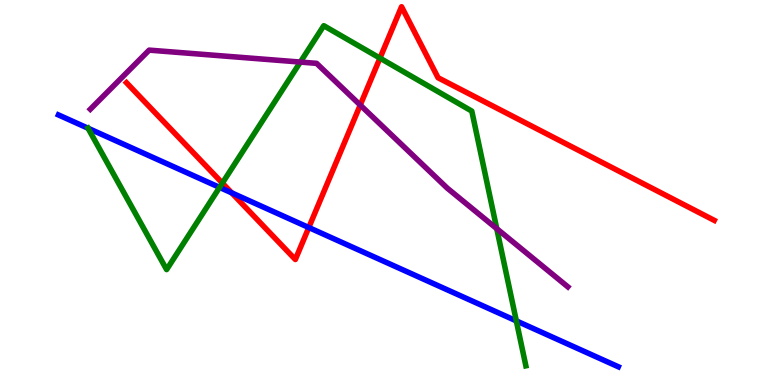[{'lines': ['blue', 'red'], 'intersections': [{'x': 2.99, 'y': 4.99}, {'x': 3.98, 'y': 4.09}]}, {'lines': ['green', 'red'], 'intersections': [{'x': 2.87, 'y': 5.24}, {'x': 4.9, 'y': 8.49}]}, {'lines': ['purple', 'red'], 'intersections': [{'x': 4.65, 'y': 7.27}]}, {'lines': ['blue', 'green'], 'intersections': [{'x': 1.14, 'y': 6.67}, {'x': 2.83, 'y': 5.13}, {'x': 6.66, 'y': 1.67}]}, {'lines': ['blue', 'purple'], 'intersections': []}, {'lines': ['green', 'purple'], 'intersections': [{'x': 3.88, 'y': 8.39}, {'x': 6.41, 'y': 4.06}]}]